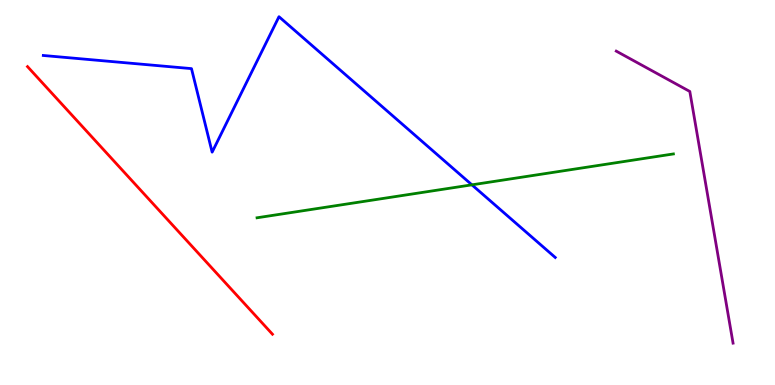[{'lines': ['blue', 'red'], 'intersections': []}, {'lines': ['green', 'red'], 'intersections': []}, {'lines': ['purple', 'red'], 'intersections': []}, {'lines': ['blue', 'green'], 'intersections': [{'x': 6.09, 'y': 5.2}]}, {'lines': ['blue', 'purple'], 'intersections': []}, {'lines': ['green', 'purple'], 'intersections': []}]